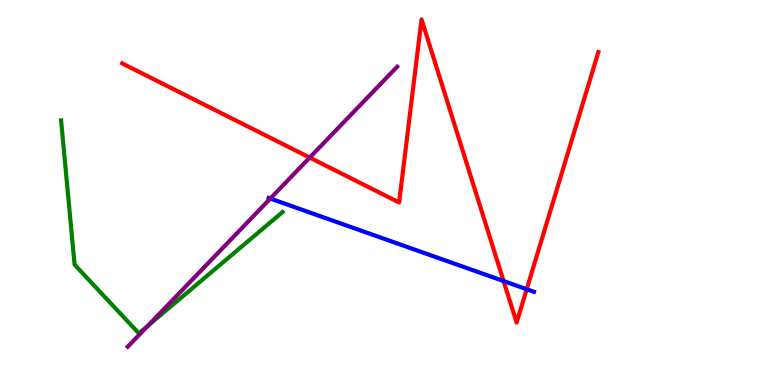[{'lines': ['blue', 'red'], 'intersections': [{'x': 6.5, 'y': 2.7}, {'x': 6.8, 'y': 2.49}]}, {'lines': ['green', 'red'], 'intersections': []}, {'lines': ['purple', 'red'], 'intersections': [{'x': 4.0, 'y': 5.91}]}, {'lines': ['blue', 'green'], 'intersections': []}, {'lines': ['blue', 'purple'], 'intersections': [{'x': 3.49, 'y': 4.84}]}, {'lines': ['green', 'purple'], 'intersections': [{'x': 1.91, 'y': 1.54}]}]